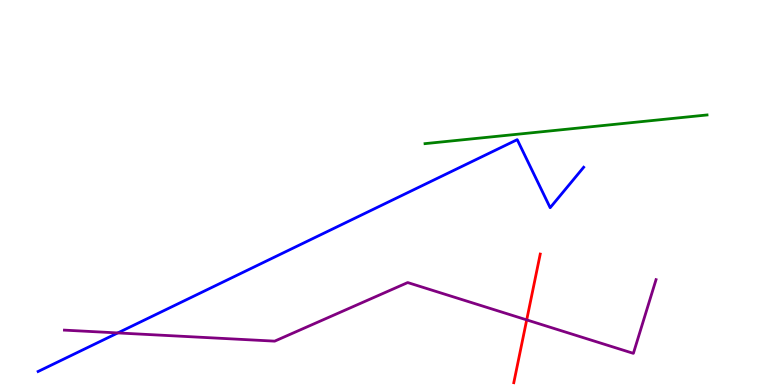[{'lines': ['blue', 'red'], 'intersections': []}, {'lines': ['green', 'red'], 'intersections': []}, {'lines': ['purple', 'red'], 'intersections': [{'x': 6.8, 'y': 1.69}]}, {'lines': ['blue', 'green'], 'intersections': []}, {'lines': ['blue', 'purple'], 'intersections': [{'x': 1.52, 'y': 1.35}]}, {'lines': ['green', 'purple'], 'intersections': []}]